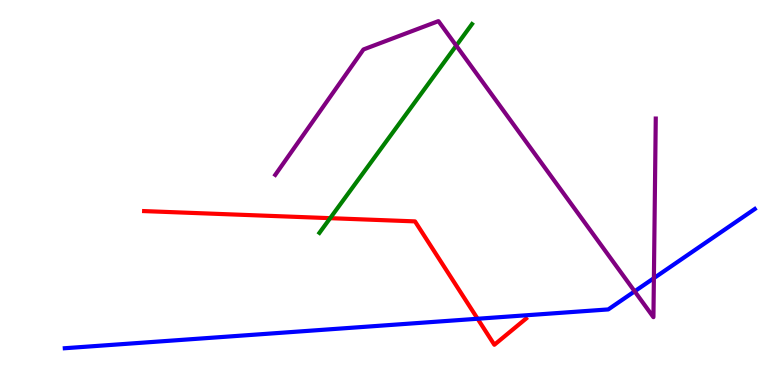[{'lines': ['blue', 'red'], 'intersections': [{'x': 6.16, 'y': 1.72}]}, {'lines': ['green', 'red'], 'intersections': [{'x': 4.26, 'y': 4.33}]}, {'lines': ['purple', 'red'], 'intersections': []}, {'lines': ['blue', 'green'], 'intersections': []}, {'lines': ['blue', 'purple'], 'intersections': [{'x': 8.19, 'y': 2.43}, {'x': 8.44, 'y': 2.78}]}, {'lines': ['green', 'purple'], 'intersections': [{'x': 5.89, 'y': 8.81}]}]